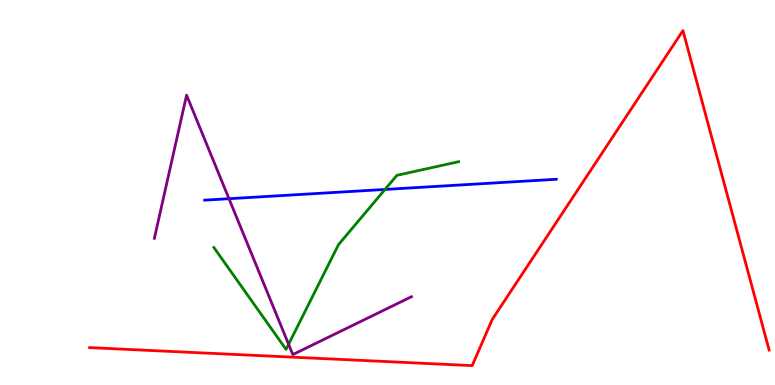[{'lines': ['blue', 'red'], 'intersections': []}, {'lines': ['green', 'red'], 'intersections': []}, {'lines': ['purple', 'red'], 'intersections': []}, {'lines': ['blue', 'green'], 'intersections': [{'x': 4.97, 'y': 5.08}]}, {'lines': ['blue', 'purple'], 'intersections': [{'x': 2.95, 'y': 4.84}]}, {'lines': ['green', 'purple'], 'intersections': [{'x': 3.72, 'y': 1.06}]}]